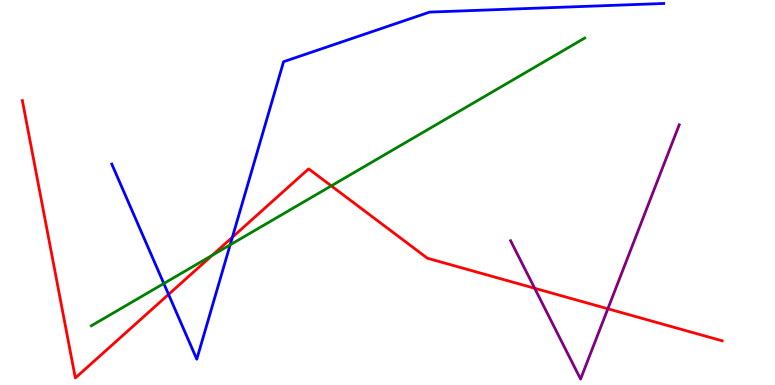[{'lines': ['blue', 'red'], 'intersections': [{'x': 2.17, 'y': 2.35}, {'x': 3.0, 'y': 3.84}]}, {'lines': ['green', 'red'], 'intersections': [{'x': 2.74, 'y': 3.37}, {'x': 4.27, 'y': 5.17}]}, {'lines': ['purple', 'red'], 'intersections': [{'x': 6.9, 'y': 2.51}, {'x': 7.84, 'y': 1.98}]}, {'lines': ['blue', 'green'], 'intersections': [{'x': 2.11, 'y': 2.64}, {'x': 2.97, 'y': 3.64}]}, {'lines': ['blue', 'purple'], 'intersections': []}, {'lines': ['green', 'purple'], 'intersections': []}]